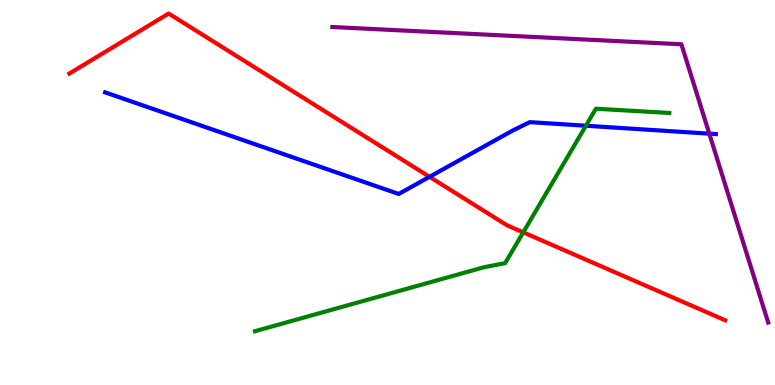[{'lines': ['blue', 'red'], 'intersections': [{'x': 5.54, 'y': 5.41}]}, {'lines': ['green', 'red'], 'intersections': [{'x': 6.75, 'y': 3.96}]}, {'lines': ['purple', 'red'], 'intersections': []}, {'lines': ['blue', 'green'], 'intersections': [{'x': 7.56, 'y': 6.73}]}, {'lines': ['blue', 'purple'], 'intersections': [{'x': 9.15, 'y': 6.53}]}, {'lines': ['green', 'purple'], 'intersections': []}]